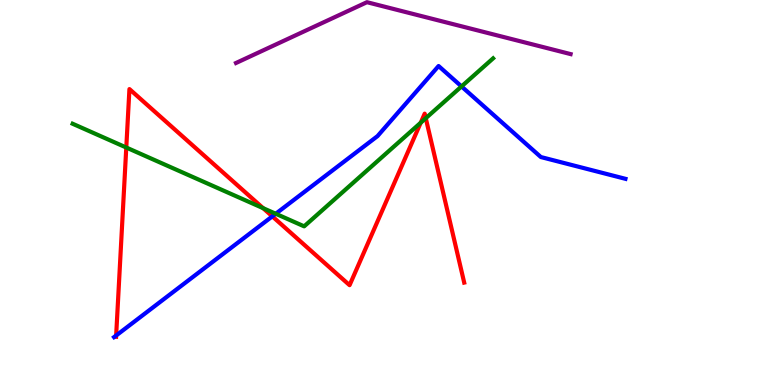[{'lines': ['blue', 'red'], 'intersections': [{'x': 1.5, 'y': 1.29}, {'x': 3.51, 'y': 4.38}]}, {'lines': ['green', 'red'], 'intersections': [{'x': 1.63, 'y': 6.17}, {'x': 3.4, 'y': 4.59}, {'x': 5.43, 'y': 6.81}, {'x': 5.49, 'y': 6.93}]}, {'lines': ['purple', 'red'], 'intersections': []}, {'lines': ['blue', 'green'], 'intersections': [{'x': 3.56, 'y': 4.45}, {'x': 5.96, 'y': 7.75}]}, {'lines': ['blue', 'purple'], 'intersections': []}, {'lines': ['green', 'purple'], 'intersections': []}]